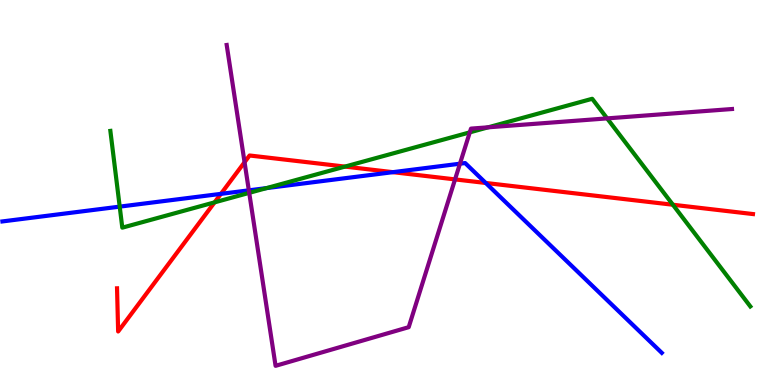[{'lines': ['blue', 'red'], 'intersections': [{'x': 2.85, 'y': 4.96}, {'x': 5.07, 'y': 5.53}, {'x': 6.27, 'y': 5.25}]}, {'lines': ['green', 'red'], 'intersections': [{'x': 2.77, 'y': 4.74}, {'x': 4.45, 'y': 5.67}, {'x': 8.68, 'y': 4.68}]}, {'lines': ['purple', 'red'], 'intersections': [{'x': 3.16, 'y': 5.79}, {'x': 5.87, 'y': 5.34}]}, {'lines': ['blue', 'green'], 'intersections': [{'x': 1.54, 'y': 4.63}, {'x': 3.44, 'y': 5.11}]}, {'lines': ['blue', 'purple'], 'intersections': [{'x': 3.21, 'y': 5.06}, {'x': 5.94, 'y': 5.75}]}, {'lines': ['green', 'purple'], 'intersections': [{'x': 3.22, 'y': 4.99}, {'x': 6.06, 'y': 6.56}, {'x': 6.3, 'y': 6.69}, {'x': 7.83, 'y': 6.92}]}]